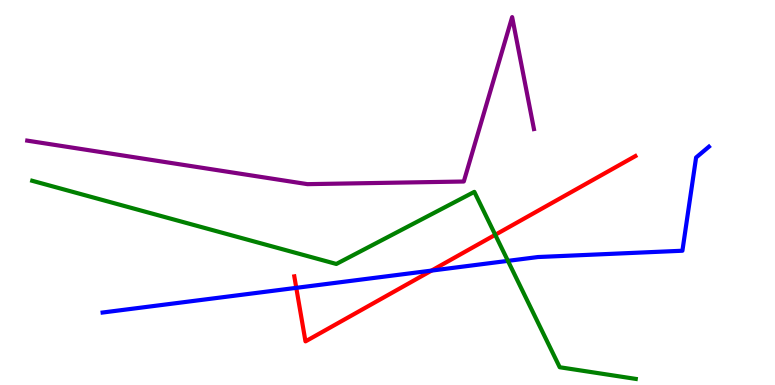[{'lines': ['blue', 'red'], 'intersections': [{'x': 3.82, 'y': 2.52}, {'x': 5.57, 'y': 2.97}]}, {'lines': ['green', 'red'], 'intersections': [{'x': 6.39, 'y': 3.9}]}, {'lines': ['purple', 'red'], 'intersections': []}, {'lines': ['blue', 'green'], 'intersections': [{'x': 6.55, 'y': 3.22}]}, {'lines': ['blue', 'purple'], 'intersections': []}, {'lines': ['green', 'purple'], 'intersections': []}]